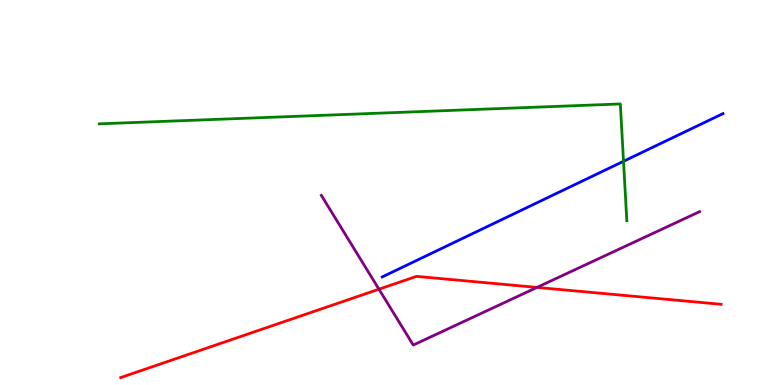[{'lines': ['blue', 'red'], 'intersections': []}, {'lines': ['green', 'red'], 'intersections': []}, {'lines': ['purple', 'red'], 'intersections': [{'x': 4.89, 'y': 2.49}, {'x': 6.93, 'y': 2.53}]}, {'lines': ['blue', 'green'], 'intersections': [{'x': 8.05, 'y': 5.81}]}, {'lines': ['blue', 'purple'], 'intersections': []}, {'lines': ['green', 'purple'], 'intersections': []}]